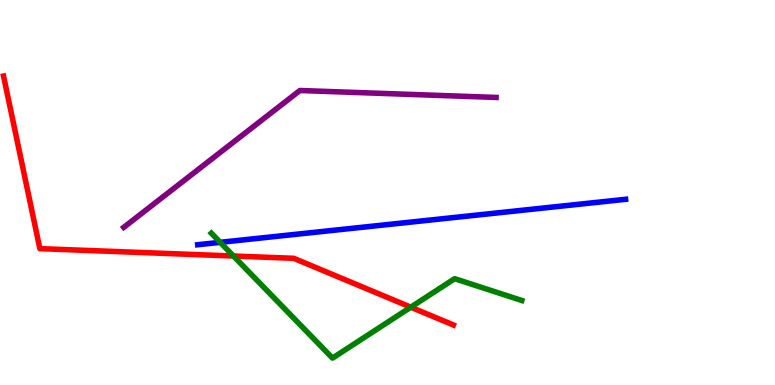[{'lines': ['blue', 'red'], 'intersections': []}, {'lines': ['green', 'red'], 'intersections': [{'x': 3.01, 'y': 3.35}, {'x': 5.3, 'y': 2.02}]}, {'lines': ['purple', 'red'], 'intersections': []}, {'lines': ['blue', 'green'], 'intersections': [{'x': 2.84, 'y': 3.71}]}, {'lines': ['blue', 'purple'], 'intersections': []}, {'lines': ['green', 'purple'], 'intersections': []}]